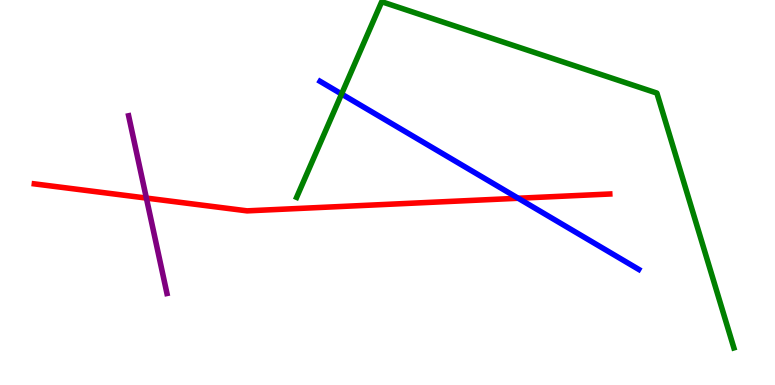[{'lines': ['blue', 'red'], 'intersections': [{'x': 6.69, 'y': 4.85}]}, {'lines': ['green', 'red'], 'intersections': []}, {'lines': ['purple', 'red'], 'intersections': [{'x': 1.89, 'y': 4.86}]}, {'lines': ['blue', 'green'], 'intersections': [{'x': 4.41, 'y': 7.56}]}, {'lines': ['blue', 'purple'], 'intersections': []}, {'lines': ['green', 'purple'], 'intersections': []}]